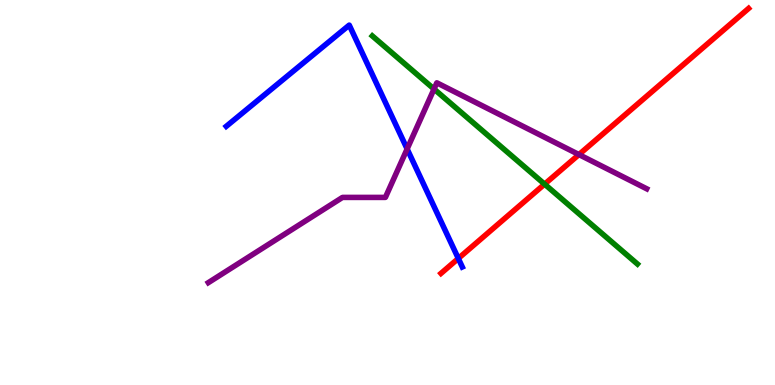[{'lines': ['blue', 'red'], 'intersections': [{'x': 5.91, 'y': 3.29}]}, {'lines': ['green', 'red'], 'intersections': [{'x': 7.03, 'y': 5.22}]}, {'lines': ['purple', 'red'], 'intersections': [{'x': 7.47, 'y': 5.99}]}, {'lines': ['blue', 'green'], 'intersections': []}, {'lines': ['blue', 'purple'], 'intersections': [{'x': 5.25, 'y': 6.13}]}, {'lines': ['green', 'purple'], 'intersections': [{'x': 5.6, 'y': 7.69}]}]